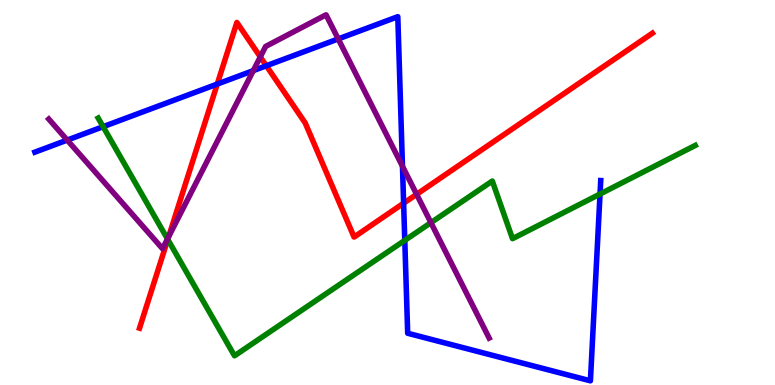[{'lines': ['blue', 'red'], 'intersections': [{'x': 2.8, 'y': 7.82}, {'x': 3.44, 'y': 8.29}, {'x': 5.21, 'y': 4.72}]}, {'lines': ['green', 'red'], 'intersections': [{'x': 2.16, 'y': 3.78}]}, {'lines': ['purple', 'red'], 'intersections': [{'x': 2.18, 'y': 3.85}, {'x': 3.36, 'y': 8.52}, {'x': 5.38, 'y': 4.95}]}, {'lines': ['blue', 'green'], 'intersections': [{'x': 1.33, 'y': 6.71}, {'x': 5.22, 'y': 3.76}, {'x': 7.74, 'y': 4.96}]}, {'lines': ['blue', 'purple'], 'intersections': [{'x': 0.867, 'y': 6.36}, {'x': 3.27, 'y': 8.17}, {'x': 4.36, 'y': 8.99}, {'x': 5.19, 'y': 5.68}]}, {'lines': ['green', 'purple'], 'intersections': [{'x': 2.16, 'y': 3.79}, {'x': 5.56, 'y': 4.22}]}]